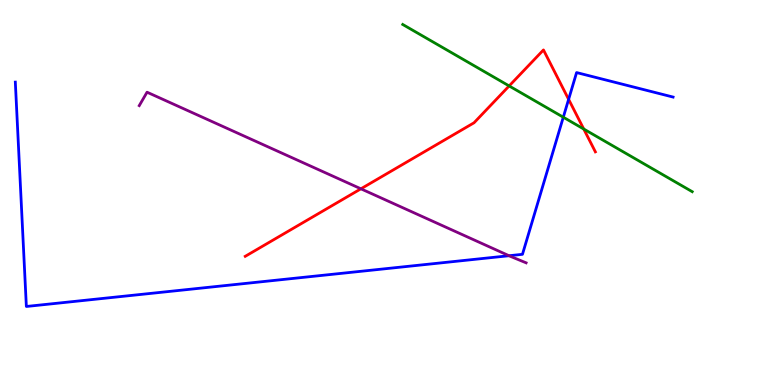[{'lines': ['blue', 'red'], 'intersections': [{'x': 7.34, 'y': 7.42}]}, {'lines': ['green', 'red'], 'intersections': [{'x': 6.57, 'y': 7.77}, {'x': 7.53, 'y': 6.65}]}, {'lines': ['purple', 'red'], 'intersections': [{'x': 4.66, 'y': 5.1}]}, {'lines': ['blue', 'green'], 'intersections': [{'x': 7.27, 'y': 6.96}]}, {'lines': ['blue', 'purple'], 'intersections': [{'x': 6.57, 'y': 3.36}]}, {'lines': ['green', 'purple'], 'intersections': []}]